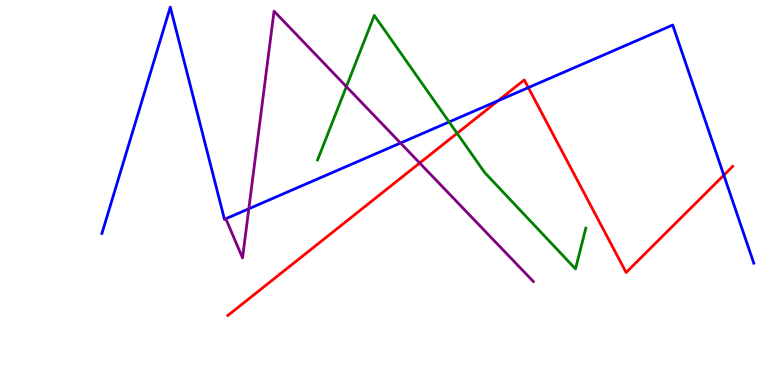[{'lines': ['blue', 'red'], 'intersections': [{'x': 6.43, 'y': 7.38}, {'x': 6.82, 'y': 7.72}, {'x': 9.34, 'y': 5.45}]}, {'lines': ['green', 'red'], 'intersections': [{'x': 5.9, 'y': 6.54}]}, {'lines': ['purple', 'red'], 'intersections': [{'x': 5.42, 'y': 5.77}]}, {'lines': ['blue', 'green'], 'intersections': [{'x': 5.8, 'y': 6.83}]}, {'lines': ['blue', 'purple'], 'intersections': [{'x': 3.21, 'y': 4.58}, {'x': 5.17, 'y': 6.29}]}, {'lines': ['green', 'purple'], 'intersections': [{'x': 4.47, 'y': 7.75}]}]